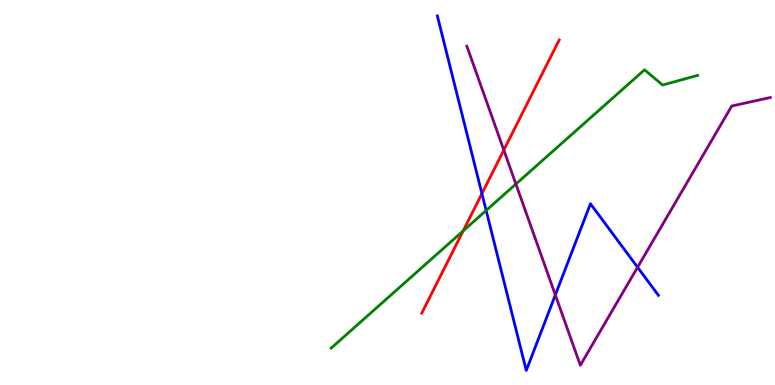[{'lines': ['blue', 'red'], 'intersections': [{'x': 6.22, 'y': 4.97}]}, {'lines': ['green', 'red'], 'intersections': [{'x': 5.98, 'y': 4.0}]}, {'lines': ['purple', 'red'], 'intersections': [{'x': 6.5, 'y': 6.1}]}, {'lines': ['blue', 'green'], 'intersections': [{'x': 6.27, 'y': 4.53}]}, {'lines': ['blue', 'purple'], 'intersections': [{'x': 7.17, 'y': 2.34}, {'x': 8.23, 'y': 3.06}]}, {'lines': ['green', 'purple'], 'intersections': [{'x': 6.66, 'y': 5.22}]}]